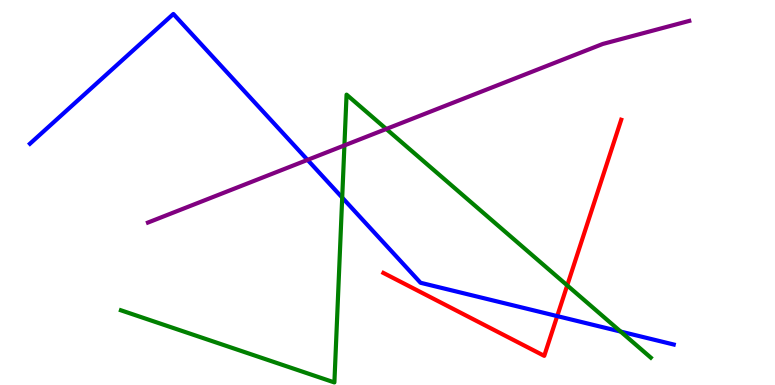[{'lines': ['blue', 'red'], 'intersections': [{'x': 7.19, 'y': 1.79}]}, {'lines': ['green', 'red'], 'intersections': [{'x': 7.32, 'y': 2.59}]}, {'lines': ['purple', 'red'], 'intersections': []}, {'lines': ['blue', 'green'], 'intersections': [{'x': 4.42, 'y': 4.87}, {'x': 8.01, 'y': 1.39}]}, {'lines': ['blue', 'purple'], 'intersections': [{'x': 3.97, 'y': 5.85}]}, {'lines': ['green', 'purple'], 'intersections': [{'x': 4.44, 'y': 6.22}, {'x': 4.98, 'y': 6.65}]}]